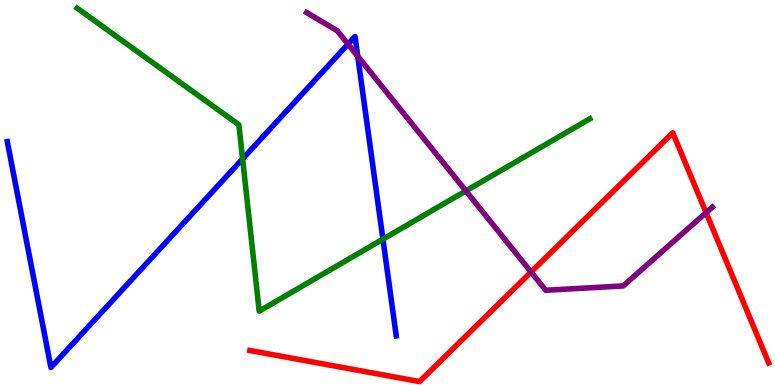[{'lines': ['blue', 'red'], 'intersections': []}, {'lines': ['green', 'red'], 'intersections': []}, {'lines': ['purple', 'red'], 'intersections': [{'x': 6.85, 'y': 2.93}, {'x': 9.11, 'y': 4.48}]}, {'lines': ['blue', 'green'], 'intersections': [{'x': 3.13, 'y': 5.87}, {'x': 4.94, 'y': 3.79}]}, {'lines': ['blue', 'purple'], 'intersections': [{'x': 4.49, 'y': 8.85}, {'x': 4.62, 'y': 8.54}]}, {'lines': ['green', 'purple'], 'intersections': [{'x': 6.01, 'y': 5.04}]}]